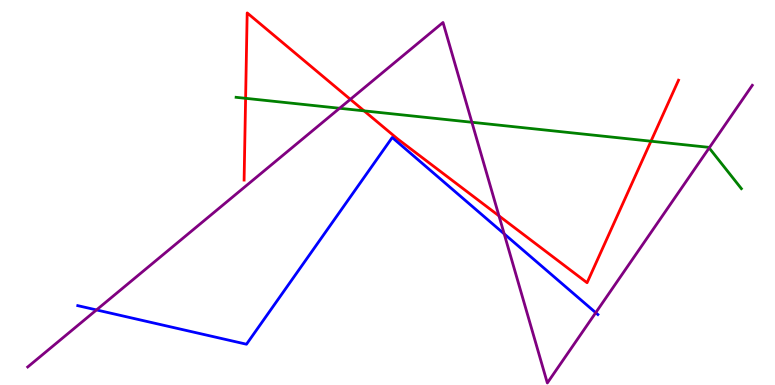[{'lines': ['blue', 'red'], 'intersections': []}, {'lines': ['green', 'red'], 'intersections': [{'x': 3.17, 'y': 7.45}, {'x': 4.7, 'y': 7.12}, {'x': 8.4, 'y': 6.33}]}, {'lines': ['purple', 'red'], 'intersections': [{'x': 4.52, 'y': 7.42}, {'x': 6.44, 'y': 4.39}]}, {'lines': ['blue', 'green'], 'intersections': []}, {'lines': ['blue', 'purple'], 'intersections': [{'x': 1.24, 'y': 1.95}, {'x': 6.51, 'y': 3.93}, {'x': 7.69, 'y': 1.88}]}, {'lines': ['green', 'purple'], 'intersections': [{'x': 4.38, 'y': 7.19}, {'x': 6.09, 'y': 6.82}, {'x': 9.15, 'y': 6.16}]}]